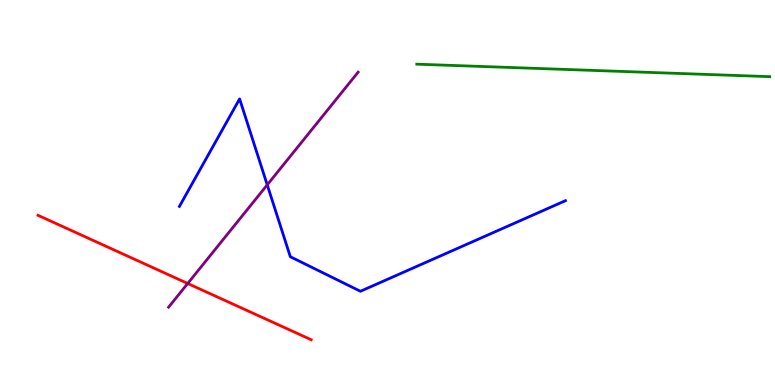[{'lines': ['blue', 'red'], 'intersections': []}, {'lines': ['green', 'red'], 'intersections': []}, {'lines': ['purple', 'red'], 'intersections': [{'x': 2.42, 'y': 2.64}]}, {'lines': ['blue', 'green'], 'intersections': []}, {'lines': ['blue', 'purple'], 'intersections': [{'x': 3.45, 'y': 5.2}]}, {'lines': ['green', 'purple'], 'intersections': []}]